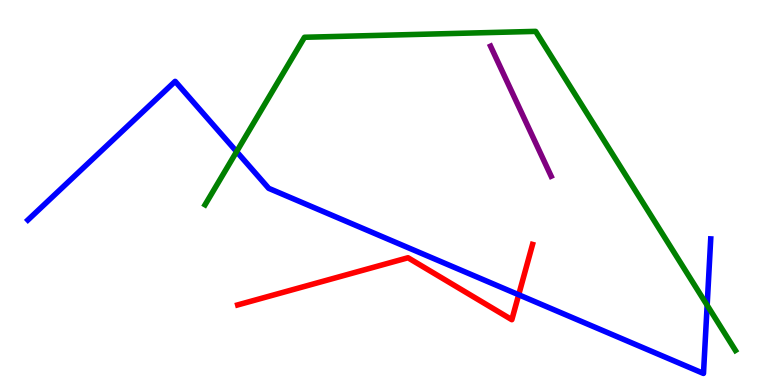[{'lines': ['blue', 'red'], 'intersections': [{'x': 6.69, 'y': 2.34}]}, {'lines': ['green', 'red'], 'intersections': []}, {'lines': ['purple', 'red'], 'intersections': []}, {'lines': ['blue', 'green'], 'intersections': [{'x': 3.05, 'y': 6.06}, {'x': 9.12, 'y': 2.07}]}, {'lines': ['blue', 'purple'], 'intersections': []}, {'lines': ['green', 'purple'], 'intersections': []}]